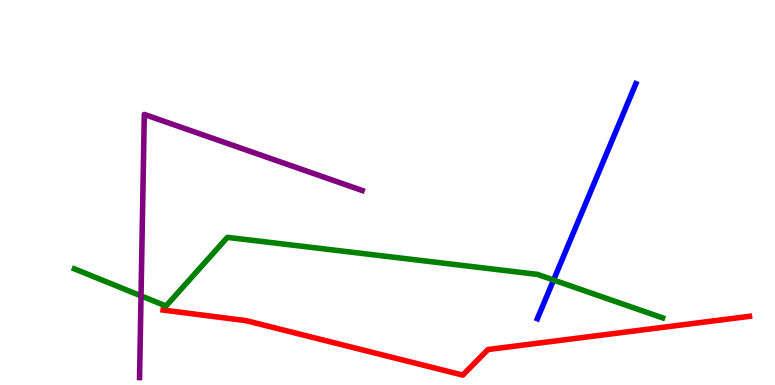[{'lines': ['blue', 'red'], 'intersections': []}, {'lines': ['green', 'red'], 'intersections': []}, {'lines': ['purple', 'red'], 'intersections': []}, {'lines': ['blue', 'green'], 'intersections': [{'x': 7.14, 'y': 2.73}]}, {'lines': ['blue', 'purple'], 'intersections': []}, {'lines': ['green', 'purple'], 'intersections': [{'x': 1.82, 'y': 2.32}]}]